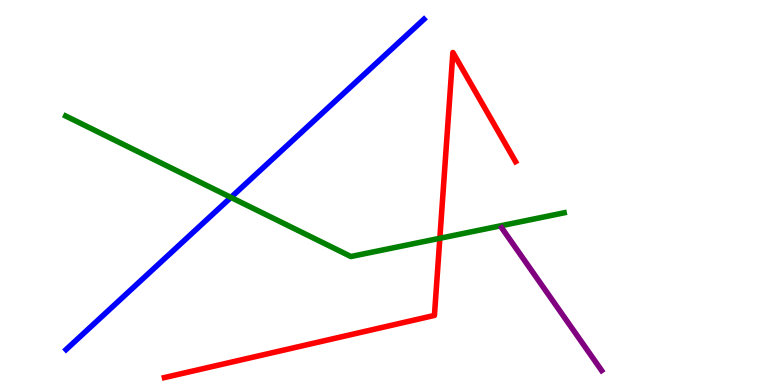[{'lines': ['blue', 'red'], 'intersections': []}, {'lines': ['green', 'red'], 'intersections': [{'x': 5.68, 'y': 3.81}]}, {'lines': ['purple', 'red'], 'intersections': []}, {'lines': ['blue', 'green'], 'intersections': [{'x': 2.98, 'y': 4.87}]}, {'lines': ['blue', 'purple'], 'intersections': []}, {'lines': ['green', 'purple'], 'intersections': []}]